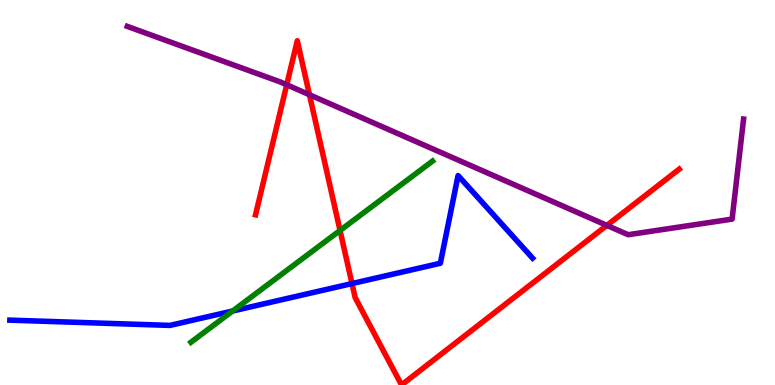[{'lines': ['blue', 'red'], 'intersections': [{'x': 4.54, 'y': 2.63}]}, {'lines': ['green', 'red'], 'intersections': [{'x': 4.39, 'y': 4.01}]}, {'lines': ['purple', 'red'], 'intersections': [{'x': 3.7, 'y': 7.8}, {'x': 3.99, 'y': 7.54}, {'x': 7.83, 'y': 4.15}]}, {'lines': ['blue', 'green'], 'intersections': [{'x': 3.0, 'y': 1.92}]}, {'lines': ['blue', 'purple'], 'intersections': []}, {'lines': ['green', 'purple'], 'intersections': []}]